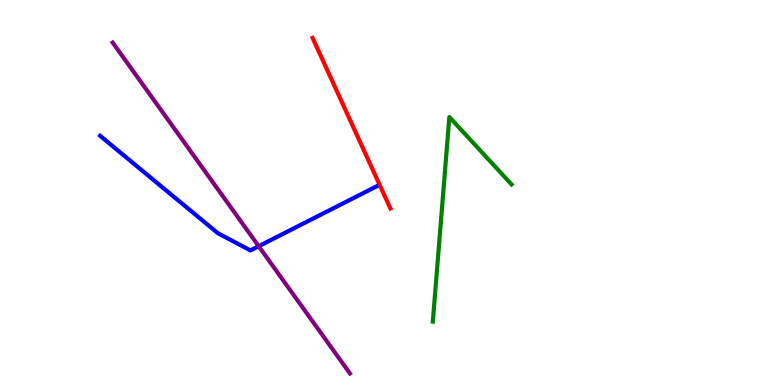[{'lines': ['blue', 'red'], 'intersections': []}, {'lines': ['green', 'red'], 'intersections': []}, {'lines': ['purple', 'red'], 'intersections': []}, {'lines': ['blue', 'green'], 'intersections': []}, {'lines': ['blue', 'purple'], 'intersections': [{'x': 3.34, 'y': 3.61}]}, {'lines': ['green', 'purple'], 'intersections': []}]